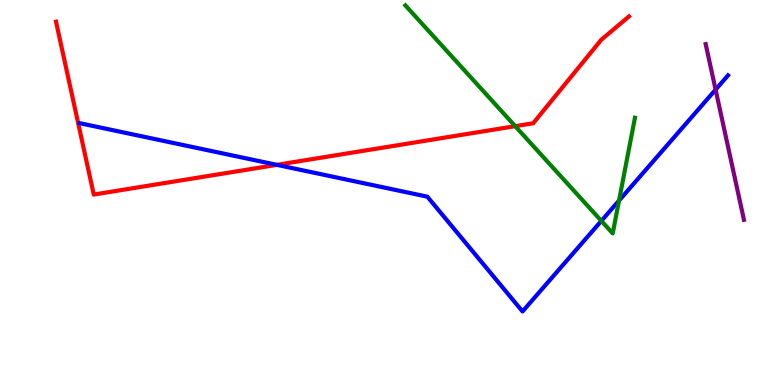[{'lines': ['blue', 'red'], 'intersections': [{'x': 3.57, 'y': 5.72}]}, {'lines': ['green', 'red'], 'intersections': [{'x': 6.65, 'y': 6.72}]}, {'lines': ['purple', 'red'], 'intersections': []}, {'lines': ['blue', 'green'], 'intersections': [{'x': 7.76, 'y': 4.26}, {'x': 7.99, 'y': 4.79}]}, {'lines': ['blue', 'purple'], 'intersections': [{'x': 9.23, 'y': 7.67}]}, {'lines': ['green', 'purple'], 'intersections': []}]